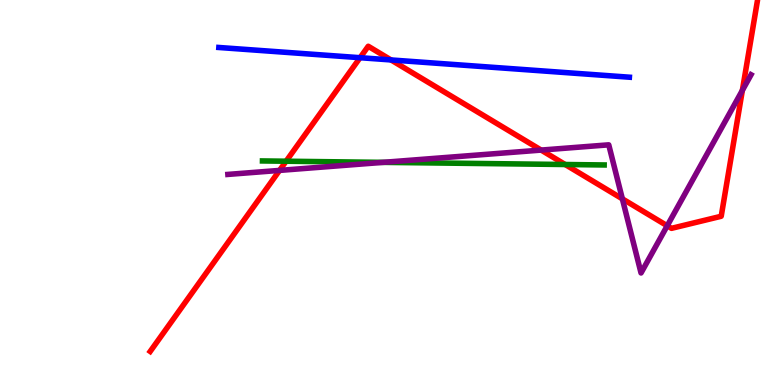[{'lines': ['blue', 'red'], 'intersections': [{'x': 4.65, 'y': 8.5}, {'x': 5.05, 'y': 8.44}]}, {'lines': ['green', 'red'], 'intersections': [{'x': 3.69, 'y': 5.81}, {'x': 7.29, 'y': 5.73}]}, {'lines': ['purple', 'red'], 'intersections': [{'x': 3.61, 'y': 5.57}, {'x': 6.98, 'y': 6.1}, {'x': 8.03, 'y': 4.84}, {'x': 8.61, 'y': 4.14}, {'x': 9.58, 'y': 7.65}]}, {'lines': ['blue', 'green'], 'intersections': []}, {'lines': ['blue', 'purple'], 'intersections': []}, {'lines': ['green', 'purple'], 'intersections': [{'x': 4.94, 'y': 5.78}]}]